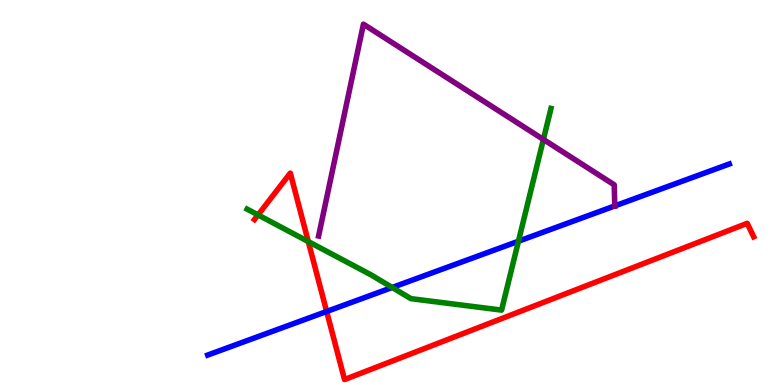[{'lines': ['blue', 'red'], 'intersections': [{'x': 4.21, 'y': 1.91}]}, {'lines': ['green', 'red'], 'intersections': [{'x': 3.33, 'y': 4.42}, {'x': 3.98, 'y': 3.73}]}, {'lines': ['purple', 'red'], 'intersections': []}, {'lines': ['blue', 'green'], 'intersections': [{'x': 5.06, 'y': 2.53}, {'x': 6.69, 'y': 3.73}]}, {'lines': ['blue', 'purple'], 'intersections': [{'x': 7.93, 'y': 4.65}]}, {'lines': ['green', 'purple'], 'intersections': [{'x': 7.01, 'y': 6.38}]}]